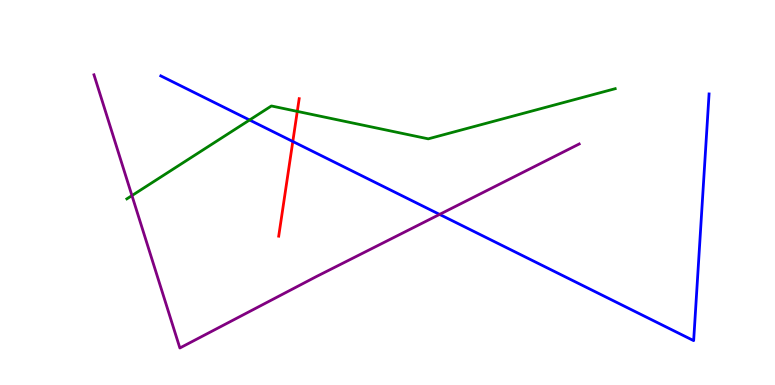[{'lines': ['blue', 'red'], 'intersections': [{'x': 3.78, 'y': 6.33}]}, {'lines': ['green', 'red'], 'intersections': [{'x': 3.84, 'y': 7.11}]}, {'lines': ['purple', 'red'], 'intersections': []}, {'lines': ['blue', 'green'], 'intersections': [{'x': 3.22, 'y': 6.88}]}, {'lines': ['blue', 'purple'], 'intersections': [{'x': 5.67, 'y': 4.43}]}, {'lines': ['green', 'purple'], 'intersections': [{'x': 1.7, 'y': 4.92}]}]